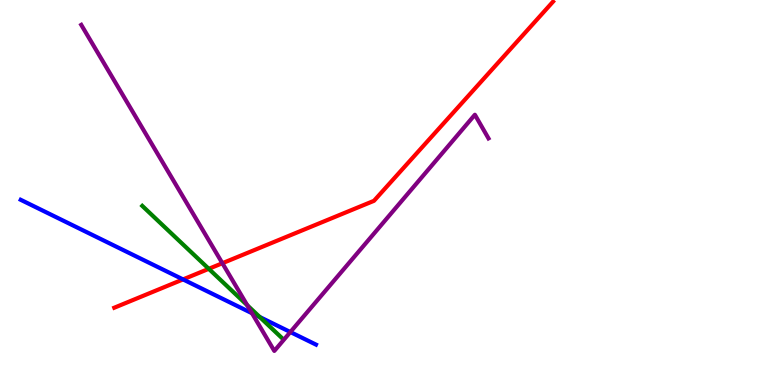[{'lines': ['blue', 'red'], 'intersections': [{'x': 2.36, 'y': 2.74}]}, {'lines': ['green', 'red'], 'intersections': [{'x': 2.69, 'y': 3.02}]}, {'lines': ['purple', 'red'], 'intersections': [{'x': 2.87, 'y': 3.16}]}, {'lines': ['blue', 'green'], 'intersections': [{'x': 3.35, 'y': 1.77}]}, {'lines': ['blue', 'purple'], 'intersections': [{'x': 3.25, 'y': 1.86}, {'x': 3.75, 'y': 1.38}]}, {'lines': ['green', 'purple'], 'intersections': [{'x': 3.19, 'y': 2.07}]}]